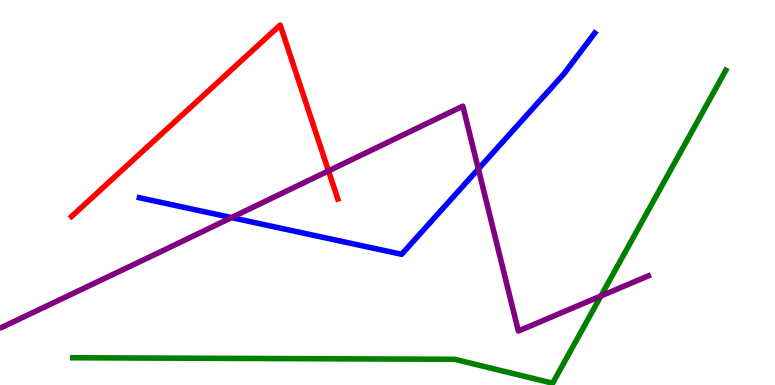[{'lines': ['blue', 'red'], 'intersections': []}, {'lines': ['green', 'red'], 'intersections': []}, {'lines': ['purple', 'red'], 'intersections': [{'x': 4.24, 'y': 5.56}]}, {'lines': ['blue', 'green'], 'intersections': []}, {'lines': ['blue', 'purple'], 'intersections': [{'x': 2.99, 'y': 4.35}, {'x': 6.17, 'y': 5.61}]}, {'lines': ['green', 'purple'], 'intersections': [{'x': 7.75, 'y': 2.31}]}]